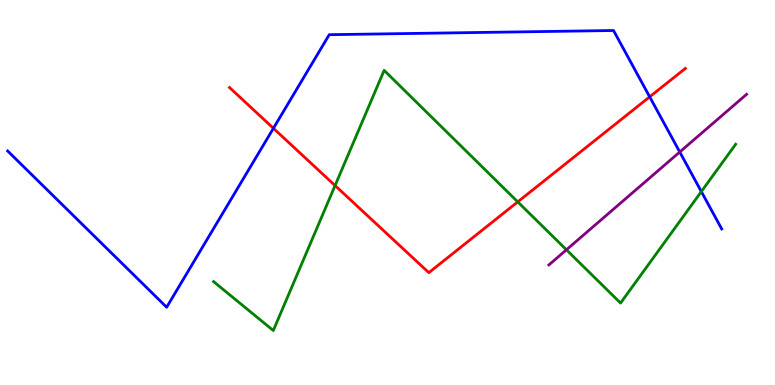[{'lines': ['blue', 'red'], 'intersections': [{'x': 3.53, 'y': 6.67}, {'x': 8.38, 'y': 7.49}]}, {'lines': ['green', 'red'], 'intersections': [{'x': 4.32, 'y': 5.18}, {'x': 6.68, 'y': 4.76}]}, {'lines': ['purple', 'red'], 'intersections': []}, {'lines': ['blue', 'green'], 'intersections': [{'x': 9.05, 'y': 5.02}]}, {'lines': ['blue', 'purple'], 'intersections': [{'x': 8.77, 'y': 6.05}]}, {'lines': ['green', 'purple'], 'intersections': [{'x': 7.31, 'y': 3.51}]}]